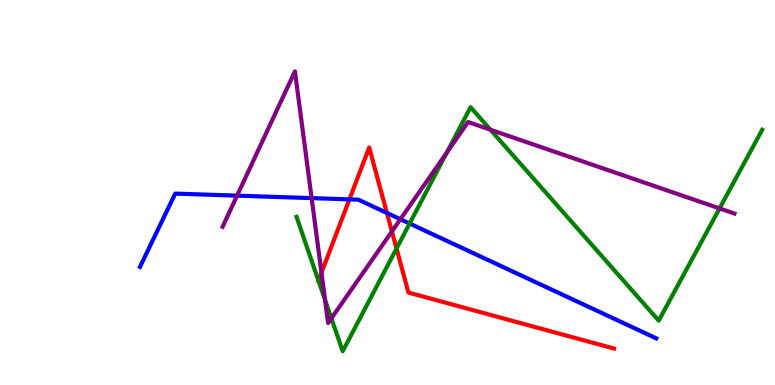[{'lines': ['blue', 'red'], 'intersections': [{'x': 4.51, 'y': 4.82}, {'x': 4.99, 'y': 4.47}]}, {'lines': ['green', 'red'], 'intersections': [{'x': 4.11, 'y': 2.71}, {'x': 5.12, 'y': 3.55}]}, {'lines': ['purple', 'red'], 'intersections': [{'x': 4.15, 'y': 2.92}, {'x': 5.06, 'y': 3.99}]}, {'lines': ['blue', 'green'], 'intersections': [{'x': 5.29, 'y': 4.19}]}, {'lines': ['blue', 'purple'], 'intersections': [{'x': 3.06, 'y': 4.92}, {'x': 4.02, 'y': 4.85}, {'x': 5.17, 'y': 4.31}]}, {'lines': ['green', 'purple'], 'intersections': [{'x': 4.19, 'y': 2.21}, {'x': 4.28, 'y': 1.73}, {'x': 5.77, 'y': 6.04}, {'x': 6.33, 'y': 6.63}, {'x': 9.28, 'y': 4.59}]}]